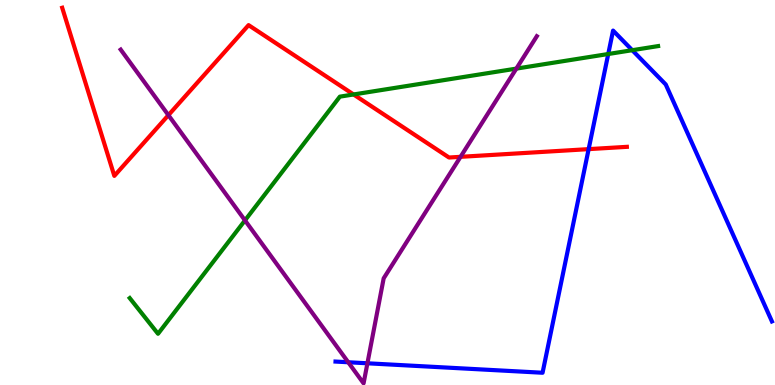[{'lines': ['blue', 'red'], 'intersections': [{'x': 7.6, 'y': 6.13}]}, {'lines': ['green', 'red'], 'intersections': [{'x': 4.56, 'y': 7.55}]}, {'lines': ['purple', 'red'], 'intersections': [{'x': 2.17, 'y': 7.01}, {'x': 5.94, 'y': 5.93}]}, {'lines': ['blue', 'green'], 'intersections': [{'x': 7.85, 'y': 8.6}, {'x': 8.16, 'y': 8.7}]}, {'lines': ['blue', 'purple'], 'intersections': [{'x': 4.49, 'y': 0.591}, {'x': 4.74, 'y': 0.564}]}, {'lines': ['green', 'purple'], 'intersections': [{'x': 3.16, 'y': 4.28}, {'x': 6.66, 'y': 8.22}]}]